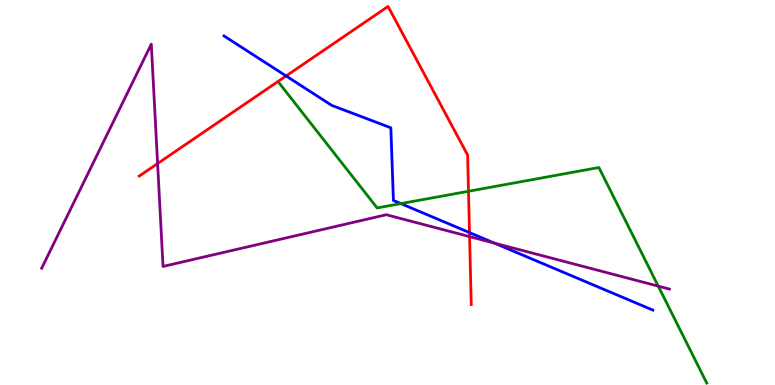[{'lines': ['blue', 'red'], 'intersections': [{'x': 3.69, 'y': 8.03}, {'x': 6.06, 'y': 3.96}]}, {'lines': ['green', 'red'], 'intersections': [{'x': 6.05, 'y': 5.03}]}, {'lines': ['purple', 'red'], 'intersections': [{'x': 2.03, 'y': 5.75}, {'x': 6.06, 'y': 3.85}]}, {'lines': ['blue', 'green'], 'intersections': [{'x': 5.17, 'y': 4.71}]}, {'lines': ['blue', 'purple'], 'intersections': [{'x': 6.38, 'y': 3.69}]}, {'lines': ['green', 'purple'], 'intersections': [{'x': 8.49, 'y': 2.57}]}]